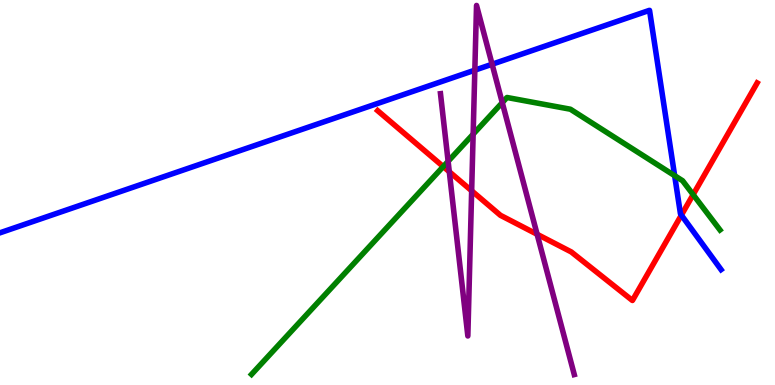[{'lines': ['blue', 'red'], 'intersections': [{'x': 8.79, 'y': 4.41}]}, {'lines': ['green', 'red'], 'intersections': [{'x': 5.72, 'y': 5.67}, {'x': 8.94, 'y': 4.95}]}, {'lines': ['purple', 'red'], 'intersections': [{'x': 5.8, 'y': 5.54}, {'x': 6.09, 'y': 5.04}, {'x': 6.93, 'y': 3.91}]}, {'lines': ['blue', 'green'], 'intersections': [{'x': 8.71, 'y': 5.44}]}, {'lines': ['blue', 'purple'], 'intersections': [{'x': 6.13, 'y': 8.18}, {'x': 6.35, 'y': 8.33}]}, {'lines': ['green', 'purple'], 'intersections': [{'x': 5.78, 'y': 5.81}, {'x': 6.11, 'y': 6.51}, {'x': 6.48, 'y': 7.33}]}]